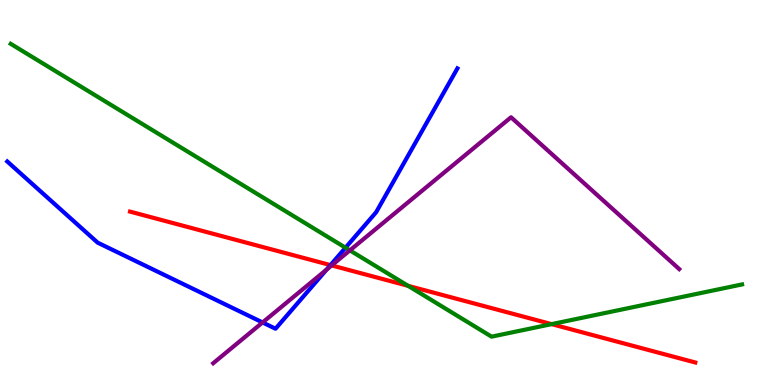[{'lines': ['blue', 'red'], 'intersections': [{'x': 4.26, 'y': 3.11}]}, {'lines': ['green', 'red'], 'intersections': [{'x': 5.27, 'y': 2.58}, {'x': 7.12, 'y': 1.58}]}, {'lines': ['purple', 'red'], 'intersections': [{'x': 4.28, 'y': 3.11}]}, {'lines': ['blue', 'green'], 'intersections': [{'x': 4.46, 'y': 3.57}]}, {'lines': ['blue', 'purple'], 'intersections': [{'x': 3.39, 'y': 1.62}, {'x': 4.21, 'y': 3.0}]}, {'lines': ['green', 'purple'], 'intersections': [{'x': 4.51, 'y': 3.5}]}]